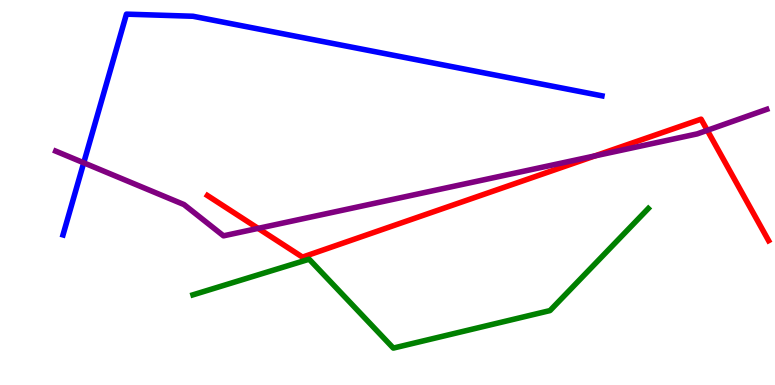[{'lines': ['blue', 'red'], 'intersections': []}, {'lines': ['green', 'red'], 'intersections': []}, {'lines': ['purple', 'red'], 'intersections': [{'x': 3.33, 'y': 4.07}, {'x': 7.68, 'y': 5.95}, {'x': 9.13, 'y': 6.61}]}, {'lines': ['blue', 'green'], 'intersections': []}, {'lines': ['blue', 'purple'], 'intersections': [{'x': 1.08, 'y': 5.77}]}, {'lines': ['green', 'purple'], 'intersections': []}]